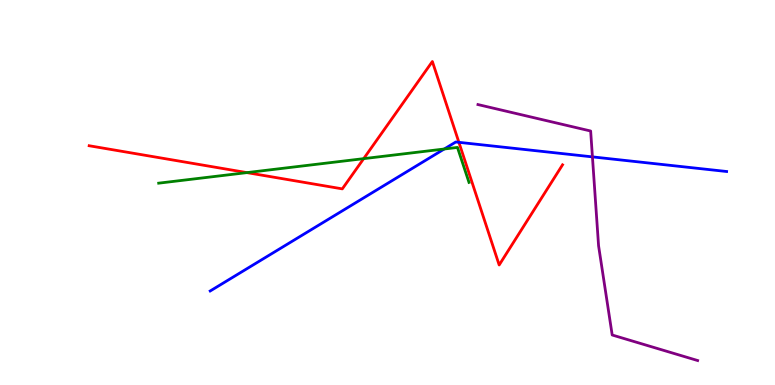[{'lines': ['blue', 'red'], 'intersections': [{'x': 5.92, 'y': 6.3}]}, {'lines': ['green', 'red'], 'intersections': [{'x': 3.19, 'y': 5.52}, {'x': 4.69, 'y': 5.88}]}, {'lines': ['purple', 'red'], 'intersections': []}, {'lines': ['blue', 'green'], 'intersections': [{'x': 5.73, 'y': 6.13}]}, {'lines': ['blue', 'purple'], 'intersections': [{'x': 7.64, 'y': 5.93}]}, {'lines': ['green', 'purple'], 'intersections': []}]